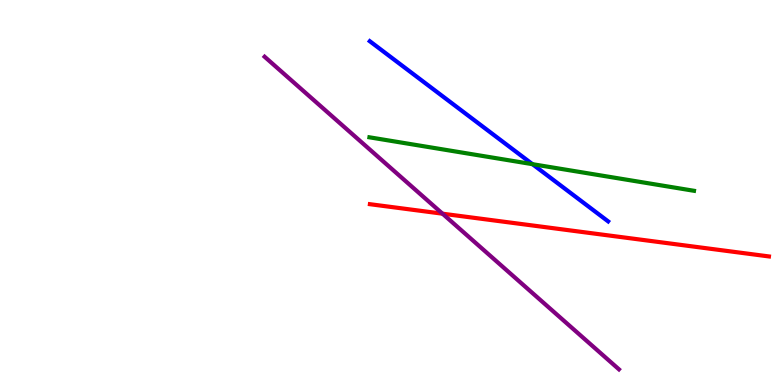[{'lines': ['blue', 'red'], 'intersections': []}, {'lines': ['green', 'red'], 'intersections': []}, {'lines': ['purple', 'red'], 'intersections': [{'x': 5.71, 'y': 4.45}]}, {'lines': ['blue', 'green'], 'intersections': [{'x': 6.87, 'y': 5.74}]}, {'lines': ['blue', 'purple'], 'intersections': []}, {'lines': ['green', 'purple'], 'intersections': []}]